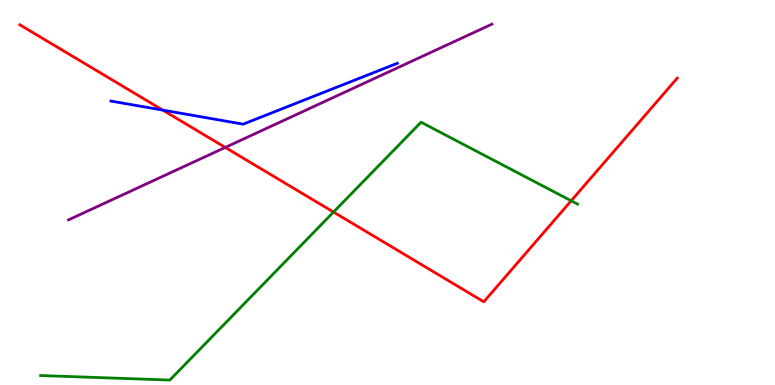[{'lines': ['blue', 'red'], 'intersections': [{'x': 2.1, 'y': 7.14}]}, {'lines': ['green', 'red'], 'intersections': [{'x': 4.3, 'y': 4.49}, {'x': 7.37, 'y': 4.79}]}, {'lines': ['purple', 'red'], 'intersections': [{'x': 2.91, 'y': 6.17}]}, {'lines': ['blue', 'green'], 'intersections': []}, {'lines': ['blue', 'purple'], 'intersections': []}, {'lines': ['green', 'purple'], 'intersections': []}]